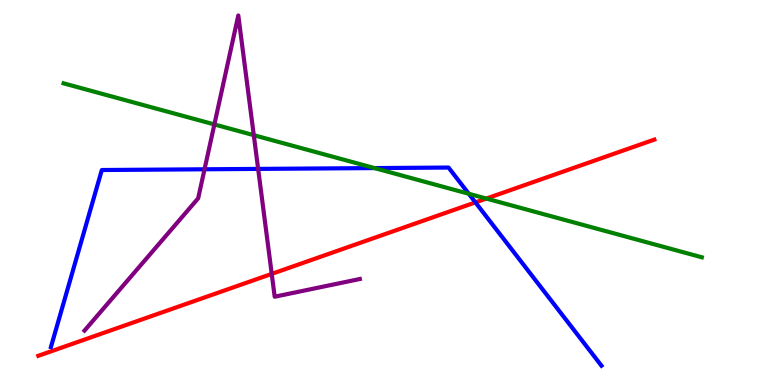[{'lines': ['blue', 'red'], 'intersections': [{'x': 6.13, 'y': 4.74}]}, {'lines': ['green', 'red'], 'intersections': [{'x': 6.28, 'y': 4.84}]}, {'lines': ['purple', 'red'], 'intersections': [{'x': 3.51, 'y': 2.89}]}, {'lines': ['blue', 'green'], 'intersections': [{'x': 4.83, 'y': 5.63}, {'x': 6.05, 'y': 4.97}]}, {'lines': ['blue', 'purple'], 'intersections': [{'x': 2.64, 'y': 5.6}, {'x': 3.33, 'y': 5.61}]}, {'lines': ['green', 'purple'], 'intersections': [{'x': 2.77, 'y': 6.77}, {'x': 3.27, 'y': 6.49}]}]